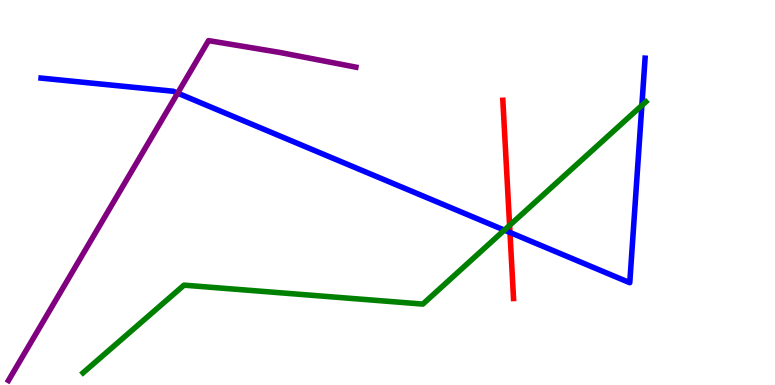[{'lines': ['blue', 'red'], 'intersections': [{'x': 6.58, 'y': 3.96}]}, {'lines': ['green', 'red'], 'intersections': [{'x': 6.58, 'y': 4.15}]}, {'lines': ['purple', 'red'], 'intersections': []}, {'lines': ['blue', 'green'], 'intersections': [{'x': 6.51, 'y': 4.02}, {'x': 8.28, 'y': 7.26}]}, {'lines': ['blue', 'purple'], 'intersections': [{'x': 2.29, 'y': 7.58}]}, {'lines': ['green', 'purple'], 'intersections': []}]